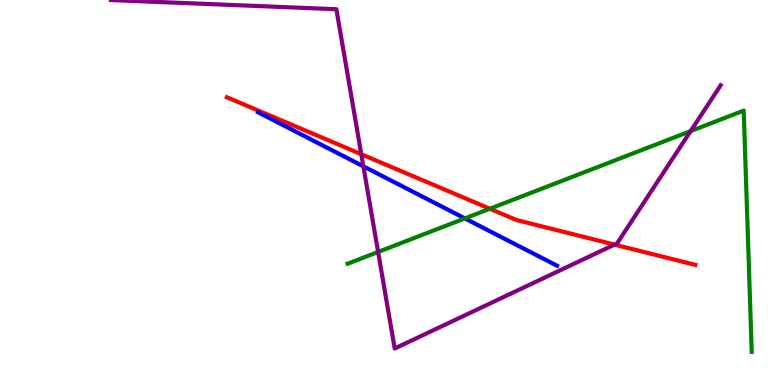[{'lines': ['blue', 'red'], 'intersections': []}, {'lines': ['green', 'red'], 'intersections': [{'x': 6.32, 'y': 4.58}]}, {'lines': ['purple', 'red'], 'intersections': [{'x': 4.66, 'y': 5.99}, {'x': 7.93, 'y': 3.65}]}, {'lines': ['blue', 'green'], 'intersections': [{'x': 6.0, 'y': 4.33}]}, {'lines': ['blue', 'purple'], 'intersections': [{'x': 4.69, 'y': 5.68}]}, {'lines': ['green', 'purple'], 'intersections': [{'x': 4.88, 'y': 3.46}, {'x': 8.91, 'y': 6.59}]}]